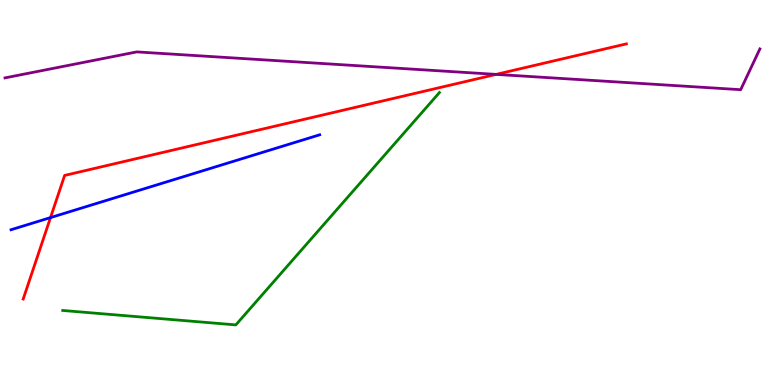[{'lines': ['blue', 'red'], 'intersections': [{'x': 0.652, 'y': 4.35}]}, {'lines': ['green', 'red'], 'intersections': []}, {'lines': ['purple', 'red'], 'intersections': [{'x': 6.4, 'y': 8.07}]}, {'lines': ['blue', 'green'], 'intersections': []}, {'lines': ['blue', 'purple'], 'intersections': []}, {'lines': ['green', 'purple'], 'intersections': []}]